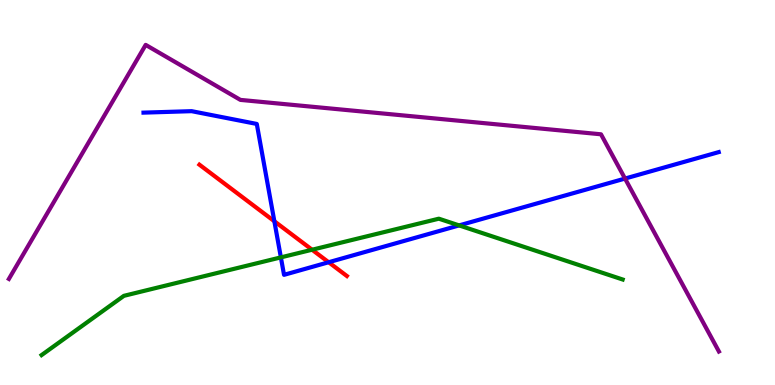[{'lines': ['blue', 'red'], 'intersections': [{'x': 3.54, 'y': 4.25}, {'x': 4.24, 'y': 3.19}]}, {'lines': ['green', 'red'], 'intersections': [{'x': 4.03, 'y': 3.51}]}, {'lines': ['purple', 'red'], 'intersections': []}, {'lines': ['blue', 'green'], 'intersections': [{'x': 3.62, 'y': 3.31}, {'x': 5.92, 'y': 4.15}]}, {'lines': ['blue', 'purple'], 'intersections': [{'x': 8.06, 'y': 5.36}]}, {'lines': ['green', 'purple'], 'intersections': []}]